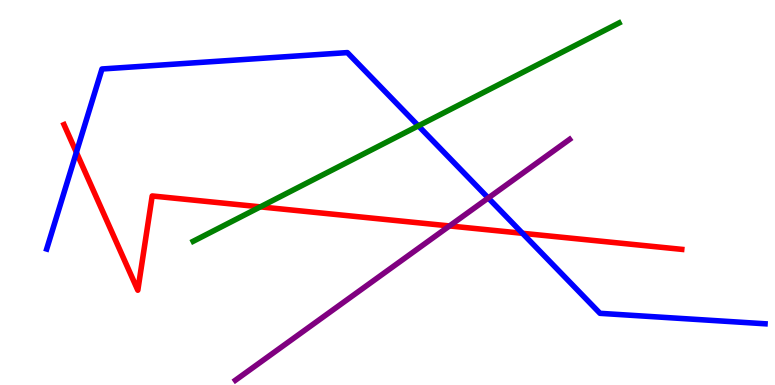[{'lines': ['blue', 'red'], 'intersections': [{'x': 0.986, 'y': 6.04}, {'x': 6.74, 'y': 3.94}]}, {'lines': ['green', 'red'], 'intersections': [{'x': 3.36, 'y': 4.63}]}, {'lines': ['purple', 'red'], 'intersections': [{'x': 5.8, 'y': 4.13}]}, {'lines': ['blue', 'green'], 'intersections': [{'x': 5.4, 'y': 6.73}]}, {'lines': ['blue', 'purple'], 'intersections': [{'x': 6.3, 'y': 4.86}]}, {'lines': ['green', 'purple'], 'intersections': []}]